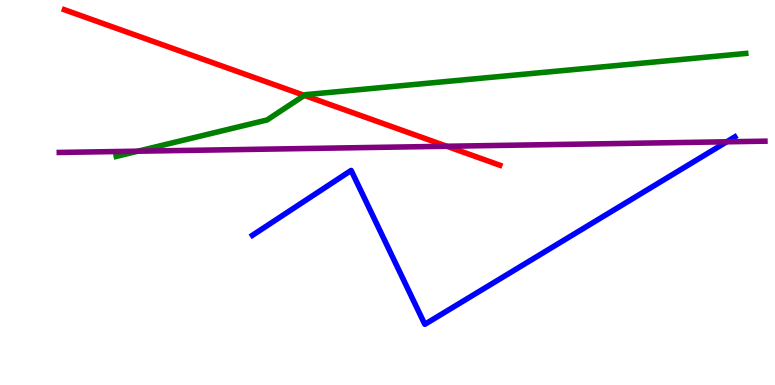[{'lines': ['blue', 'red'], 'intersections': []}, {'lines': ['green', 'red'], 'intersections': [{'x': 3.93, 'y': 7.52}]}, {'lines': ['purple', 'red'], 'intersections': [{'x': 5.76, 'y': 6.2}]}, {'lines': ['blue', 'green'], 'intersections': []}, {'lines': ['blue', 'purple'], 'intersections': [{'x': 9.38, 'y': 6.32}]}, {'lines': ['green', 'purple'], 'intersections': [{'x': 1.78, 'y': 6.07}]}]